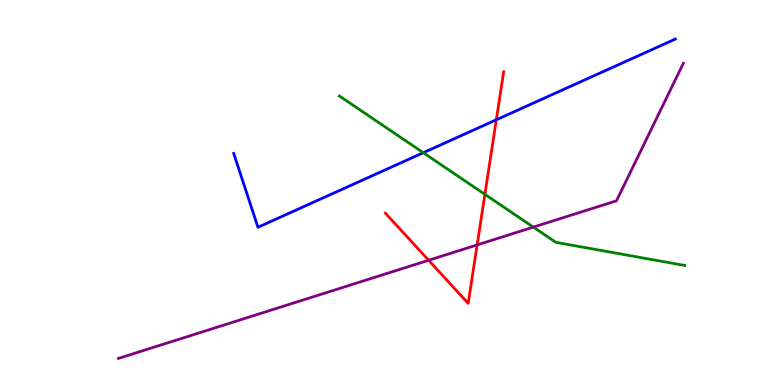[{'lines': ['blue', 'red'], 'intersections': [{'x': 6.4, 'y': 6.89}]}, {'lines': ['green', 'red'], 'intersections': [{'x': 6.26, 'y': 4.95}]}, {'lines': ['purple', 'red'], 'intersections': [{'x': 5.53, 'y': 3.24}, {'x': 6.16, 'y': 3.64}]}, {'lines': ['blue', 'green'], 'intersections': [{'x': 5.46, 'y': 6.03}]}, {'lines': ['blue', 'purple'], 'intersections': []}, {'lines': ['green', 'purple'], 'intersections': [{'x': 6.88, 'y': 4.1}]}]